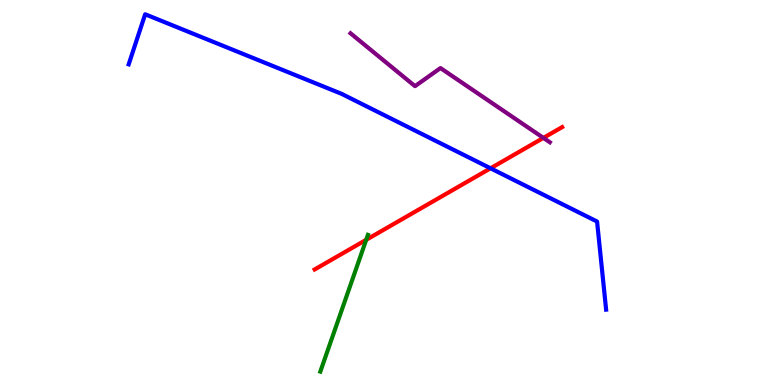[{'lines': ['blue', 'red'], 'intersections': [{'x': 6.33, 'y': 5.63}]}, {'lines': ['green', 'red'], 'intersections': [{'x': 4.73, 'y': 3.77}]}, {'lines': ['purple', 'red'], 'intersections': [{'x': 7.01, 'y': 6.42}]}, {'lines': ['blue', 'green'], 'intersections': []}, {'lines': ['blue', 'purple'], 'intersections': []}, {'lines': ['green', 'purple'], 'intersections': []}]